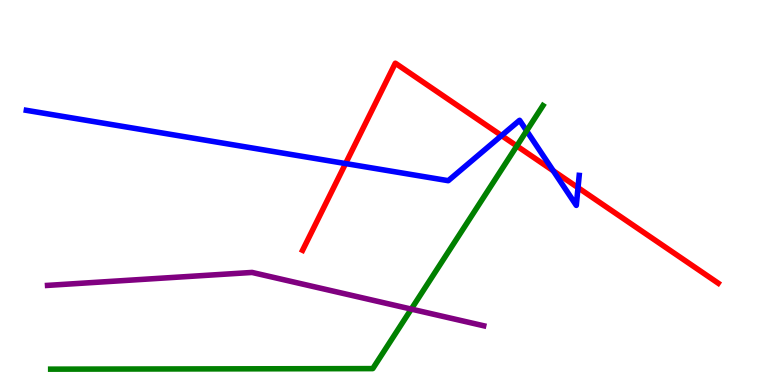[{'lines': ['blue', 'red'], 'intersections': [{'x': 4.46, 'y': 5.75}, {'x': 6.47, 'y': 6.48}, {'x': 7.14, 'y': 5.56}, {'x': 7.46, 'y': 5.13}]}, {'lines': ['green', 'red'], 'intersections': [{'x': 6.67, 'y': 6.21}]}, {'lines': ['purple', 'red'], 'intersections': []}, {'lines': ['blue', 'green'], 'intersections': [{'x': 6.8, 'y': 6.6}]}, {'lines': ['blue', 'purple'], 'intersections': []}, {'lines': ['green', 'purple'], 'intersections': [{'x': 5.31, 'y': 1.97}]}]